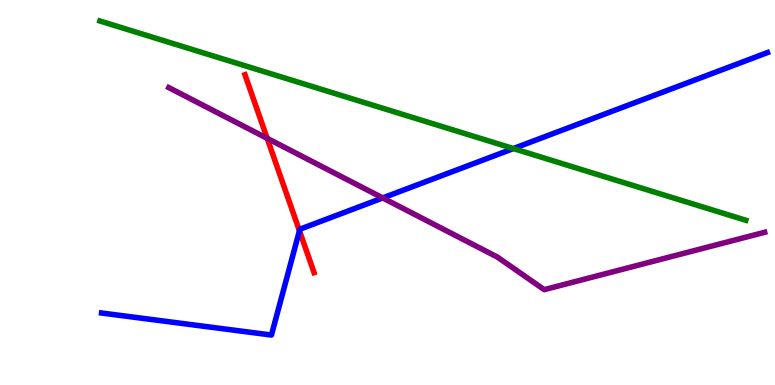[{'lines': ['blue', 'red'], 'intersections': [{'x': 3.86, 'y': 4.01}]}, {'lines': ['green', 'red'], 'intersections': []}, {'lines': ['purple', 'red'], 'intersections': [{'x': 3.45, 'y': 6.41}]}, {'lines': ['blue', 'green'], 'intersections': [{'x': 6.62, 'y': 6.14}]}, {'lines': ['blue', 'purple'], 'intersections': [{'x': 4.94, 'y': 4.86}]}, {'lines': ['green', 'purple'], 'intersections': []}]